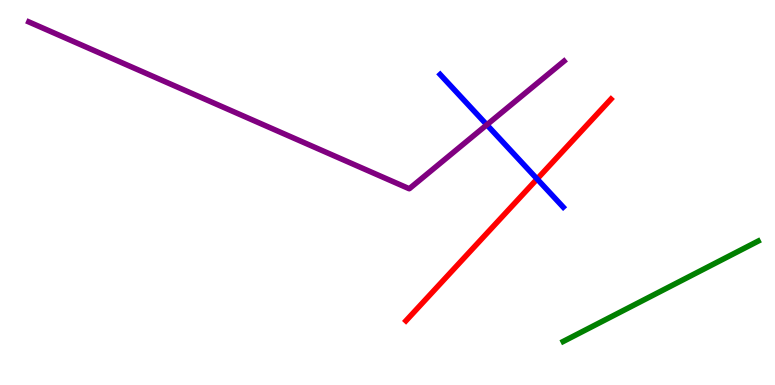[{'lines': ['blue', 'red'], 'intersections': [{'x': 6.93, 'y': 5.35}]}, {'lines': ['green', 'red'], 'intersections': []}, {'lines': ['purple', 'red'], 'intersections': []}, {'lines': ['blue', 'green'], 'intersections': []}, {'lines': ['blue', 'purple'], 'intersections': [{'x': 6.28, 'y': 6.76}]}, {'lines': ['green', 'purple'], 'intersections': []}]